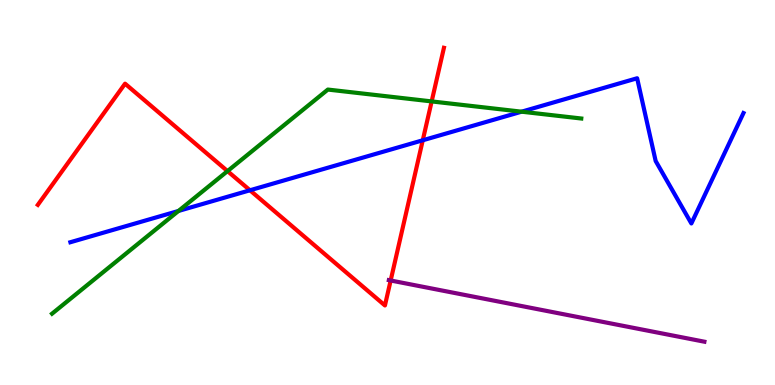[{'lines': ['blue', 'red'], 'intersections': [{'x': 3.23, 'y': 5.06}, {'x': 5.45, 'y': 6.36}]}, {'lines': ['green', 'red'], 'intersections': [{'x': 2.94, 'y': 5.56}, {'x': 5.57, 'y': 7.37}]}, {'lines': ['purple', 'red'], 'intersections': [{'x': 5.04, 'y': 2.71}]}, {'lines': ['blue', 'green'], 'intersections': [{'x': 2.3, 'y': 4.52}, {'x': 6.73, 'y': 7.1}]}, {'lines': ['blue', 'purple'], 'intersections': []}, {'lines': ['green', 'purple'], 'intersections': []}]